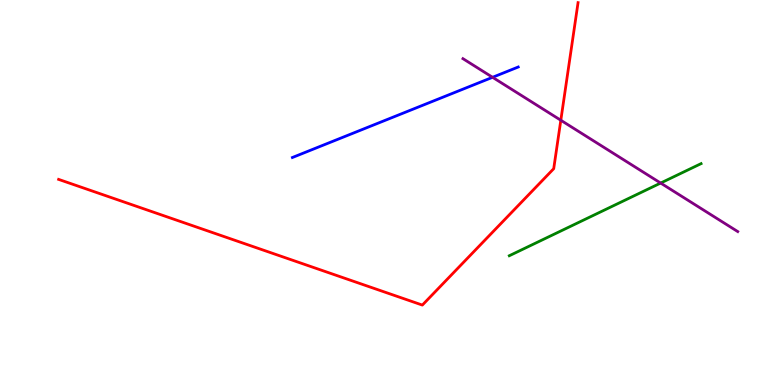[{'lines': ['blue', 'red'], 'intersections': []}, {'lines': ['green', 'red'], 'intersections': []}, {'lines': ['purple', 'red'], 'intersections': [{'x': 7.24, 'y': 6.88}]}, {'lines': ['blue', 'green'], 'intersections': []}, {'lines': ['blue', 'purple'], 'intersections': [{'x': 6.36, 'y': 7.99}]}, {'lines': ['green', 'purple'], 'intersections': [{'x': 8.52, 'y': 5.25}]}]